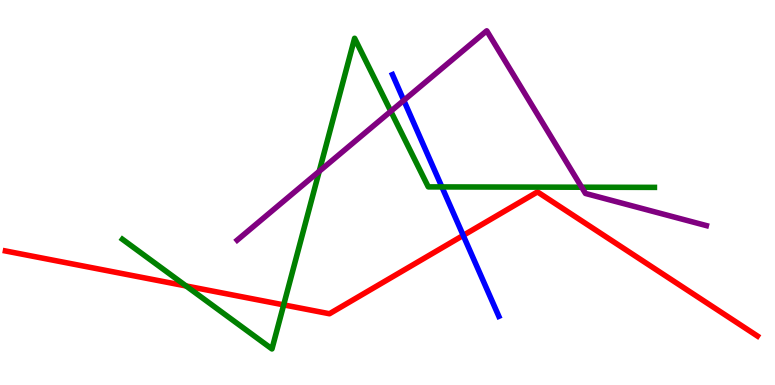[{'lines': ['blue', 'red'], 'intersections': [{'x': 5.98, 'y': 3.89}]}, {'lines': ['green', 'red'], 'intersections': [{'x': 2.4, 'y': 2.57}, {'x': 3.66, 'y': 2.08}]}, {'lines': ['purple', 'red'], 'intersections': []}, {'lines': ['blue', 'green'], 'intersections': [{'x': 5.7, 'y': 5.14}]}, {'lines': ['blue', 'purple'], 'intersections': [{'x': 5.21, 'y': 7.39}]}, {'lines': ['green', 'purple'], 'intersections': [{'x': 4.12, 'y': 5.55}, {'x': 5.04, 'y': 7.11}, {'x': 7.51, 'y': 5.14}]}]